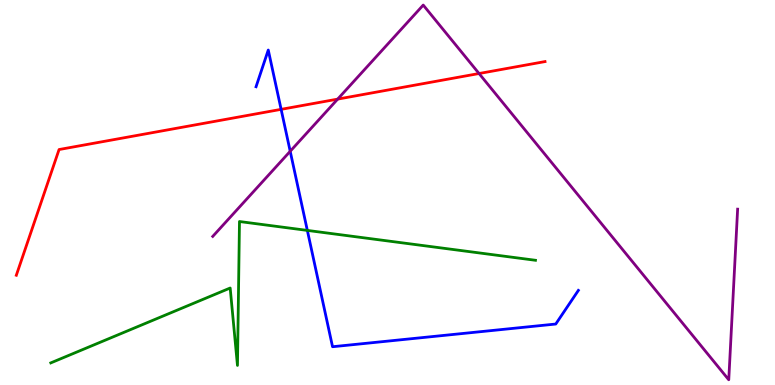[{'lines': ['blue', 'red'], 'intersections': [{'x': 3.63, 'y': 7.16}]}, {'lines': ['green', 'red'], 'intersections': []}, {'lines': ['purple', 'red'], 'intersections': [{'x': 4.36, 'y': 7.43}, {'x': 6.18, 'y': 8.09}]}, {'lines': ['blue', 'green'], 'intersections': [{'x': 3.97, 'y': 4.02}]}, {'lines': ['blue', 'purple'], 'intersections': [{'x': 3.74, 'y': 6.07}]}, {'lines': ['green', 'purple'], 'intersections': []}]